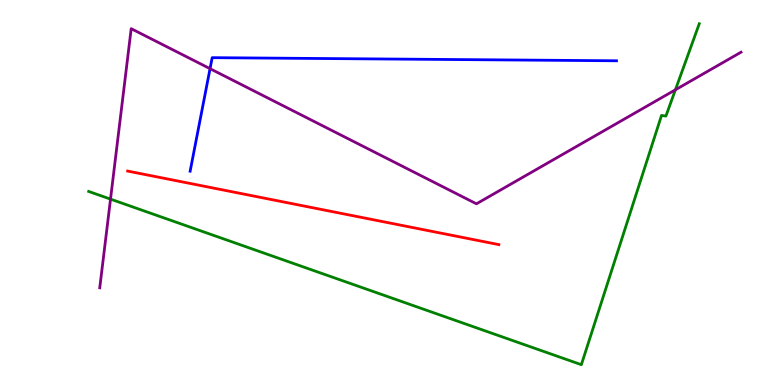[{'lines': ['blue', 'red'], 'intersections': []}, {'lines': ['green', 'red'], 'intersections': []}, {'lines': ['purple', 'red'], 'intersections': []}, {'lines': ['blue', 'green'], 'intersections': []}, {'lines': ['blue', 'purple'], 'intersections': [{'x': 2.71, 'y': 8.22}]}, {'lines': ['green', 'purple'], 'intersections': [{'x': 1.43, 'y': 4.83}, {'x': 8.71, 'y': 7.67}]}]